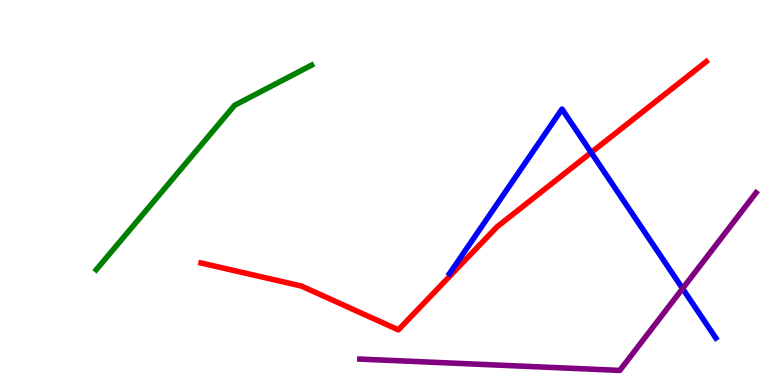[{'lines': ['blue', 'red'], 'intersections': [{'x': 7.63, 'y': 6.04}]}, {'lines': ['green', 'red'], 'intersections': []}, {'lines': ['purple', 'red'], 'intersections': []}, {'lines': ['blue', 'green'], 'intersections': []}, {'lines': ['blue', 'purple'], 'intersections': [{'x': 8.81, 'y': 2.51}]}, {'lines': ['green', 'purple'], 'intersections': []}]